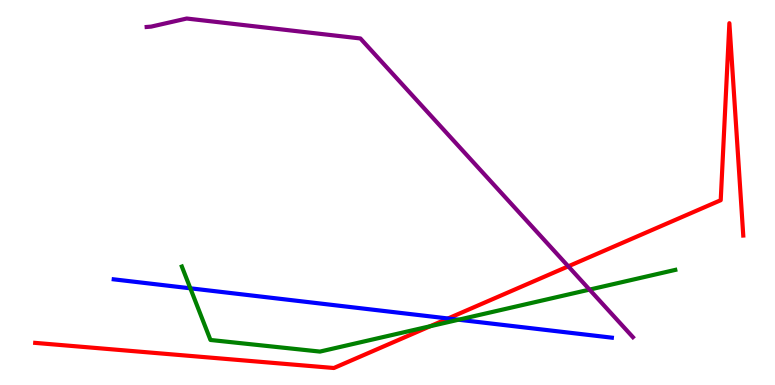[{'lines': ['blue', 'red'], 'intersections': [{'x': 5.78, 'y': 1.73}]}, {'lines': ['green', 'red'], 'intersections': [{'x': 5.55, 'y': 1.53}]}, {'lines': ['purple', 'red'], 'intersections': [{'x': 7.33, 'y': 3.08}]}, {'lines': ['blue', 'green'], 'intersections': [{'x': 2.46, 'y': 2.51}, {'x': 5.92, 'y': 1.7}]}, {'lines': ['blue', 'purple'], 'intersections': []}, {'lines': ['green', 'purple'], 'intersections': [{'x': 7.61, 'y': 2.48}]}]